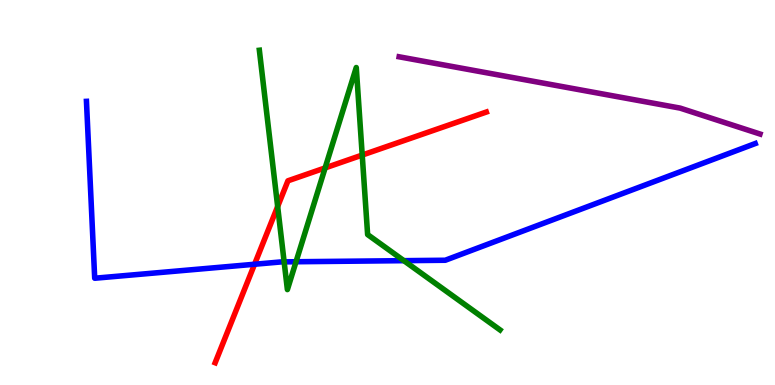[{'lines': ['blue', 'red'], 'intersections': [{'x': 3.28, 'y': 3.14}]}, {'lines': ['green', 'red'], 'intersections': [{'x': 3.58, 'y': 4.64}, {'x': 4.2, 'y': 5.64}, {'x': 4.67, 'y': 5.97}]}, {'lines': ['purple', 'red'], 'intersections': []}, {'lines': ['blue', 'green'], 'intersections': [{'x': 3.67, 'y': 3.2}, {'x': 3.82, 'y': 3.2}, {'x': 5.21, 'y': 3.23}]}, {'lines': ['blue', 'purple'], 'intersections': []}, {'lines': ['green', 'purple'], 'intersections': []}]